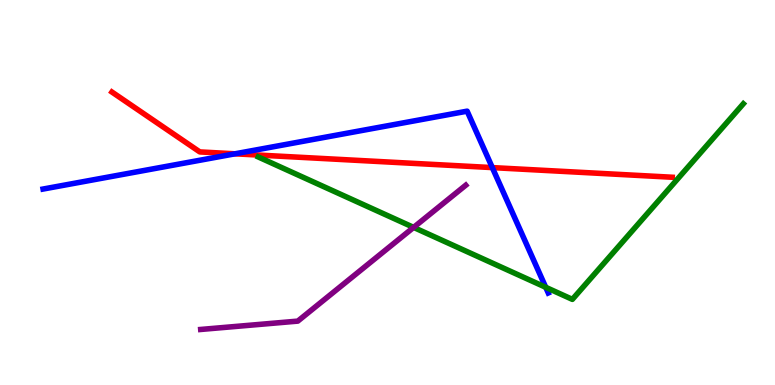[{'lines': ['blue', 'red'], 'intersections': [{'x': 3.03, 'y': 6.01}, {'x': 6.35, 'y': 5.65}]}, {'lines': ['green', 'red'], 'intersections': []}, {'lines': ['purple', 'red'], 'intersections': []}, {'lines': ['blue', 'green'], 'intersections': [{'x': 7.04, 'y': 2.54}]}, {'lines': ['blue', 'purple'], 'intersections': []}, {'lines': ['green', 'purple'], 'intersections': [{'x': 5.34, 'y': 4.09}]}]